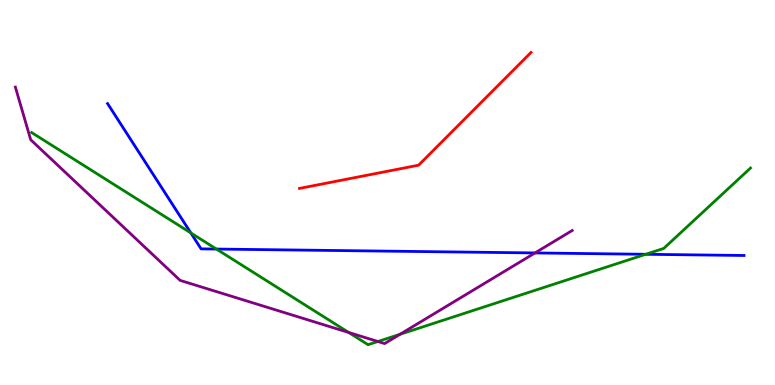[{'lines': ['blue', 'red'], 'intersections': []}, {'lines': ['green', 'red'], 'intersections': []}, {'lines': ['purple', 'red'], 'intersections': []}, {'lines': ['blue', 'green'], 'intersections': [{'x': 2.46, 'y': 3.95}, {'x': 2.79, 'y': 3.53}, {'x': 8.33, 'y': 3.4}]}, {'lines': ['blue', 'purple'], 'intersections': [{'x': 6.9, 'y': 3.43}]}, {'lines': ['green', 'purple'], 'intersections': [{'x': 4.5, 'y': 1.36}, {'x': 4.88, 'y': 1.13}, {'x': 5.16, 'y': 1.32}]}]